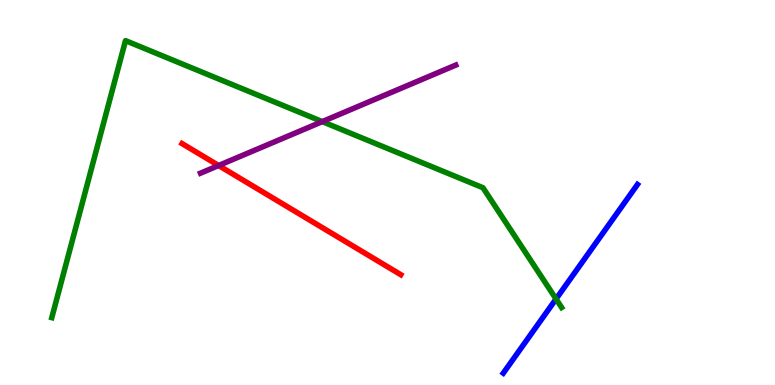[{'lines': ['blue', 'red'], 'intersections': []}, {'lines': ['green', 'red'], 'intersections': []}, {'lines': ['purple', 'red'], 'intersections': [{'x': 2.82, 'y': 5.7}]}, {'lines': ['blue', 'green'], 'intersections': [{'x': 7.17, 'y': 2.23}]}, {'lines': ['blue', 'purple'], 'intersections': []}, {'lines': ['green', 'purple'], 'intersections': [{'x': 4.16, 'y': 6.84}]}]